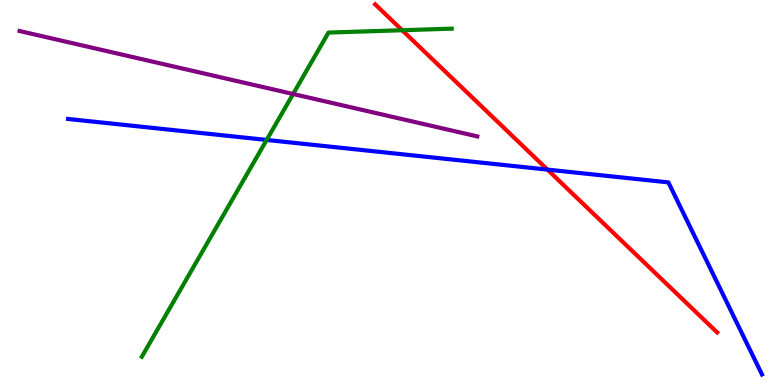[{'lines': ['blue', 'red'], 'intersections': [{'x': 7.06, 'y': 5.59}]}, {'lines': ['green', 'red'], 'intersections': [{'x': 5.19, 'y': 9.21}]}, {'lines': ['purple', 'red'], 'intersections': []}, {'lines': ['blue', 'green'], 'intersections': [{'x': 3.44, 'y': 6.37}]}, {'lines': ['blue', 'purple'], 'intersections': []}, {'lines': ['green', 'purple'], 'intersections': [{'x': 3.78, 'y': 7.56}]}]